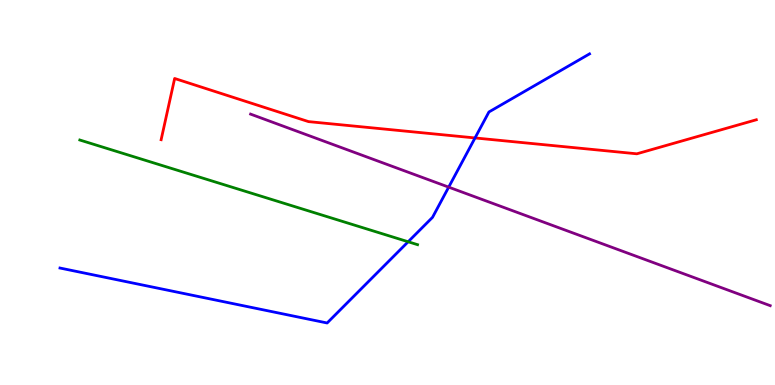[{'lines': ['blue', 'red'], 'intersections': [{'x': 6.13, 'y': 6.42}]}, {'lines': ['green', 'red'], 'intersections': []}, {'lines': ['purple', 'red'], 'intersections': []}, {'lines': ['blue', 'green'], 'intersections': [{'x': 5.27, 'y': 3.72}]}, {'lines': ['blue', 'purple'], 'intersections': [{'x': 5.79, 'y': 5.14}]}, {'lines': ['green', 'purple'], 'intersections': []}]